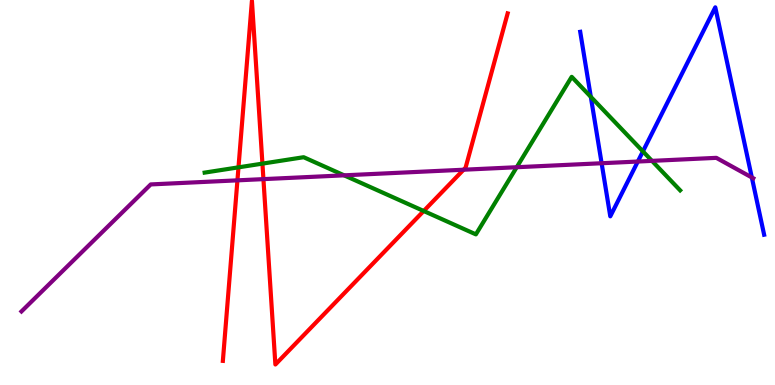[{'lines': ['blue', 'red'], 'intersections': []}, {'lines': ['green', 'red'], 'intersections': [{'x': 3.08, 'y': 5.65}, {'x': 3.39, 'y': 5.75}, {'x': 5.47, 'y': 4.52}]}, {'lines': ['purple', 'red'], 'intersections': [{'x': 3.06, 'y': 5.32}, {'x': 3.4, 'y': 5.35}, {'x': 5.98, 'y': 5.59}]}, {'lines': ['blue', 'green'], 'intersections': [{'x': 7.62, 'y': 7.48}, {'x': 8.3, 'y': 6.07}]}, {'lines': ['blue', 'purple'], 'intersections': [{'x': 7.76, 'y': 5.76}, {'x': 8.23, 'y': 5.8}, {'x': 9.7, 'y': 5.39}]}, {'lines': ['green', 'purple'], 'intersections': [{'x': 4.44, 'y': 5.45}, {'x': 6.67, 'y': 5.66}, {'x': 8.41, 'y': 5.82}]}]